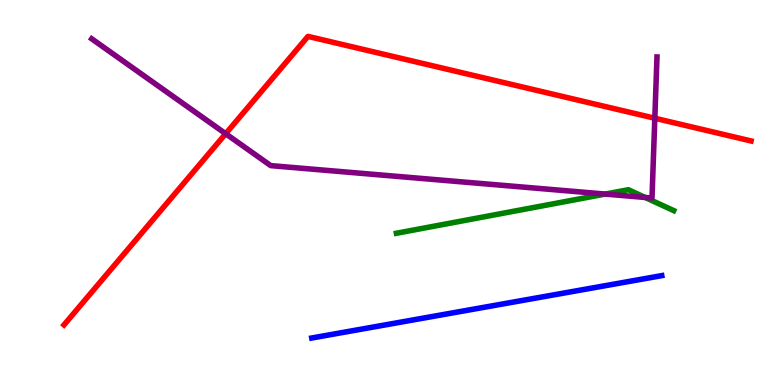[{'lines': ['blue', 'red'], 'intersections': []}, {'lines': ['green', 'red'], 'intersections': []}, {'lines': ['purple', 'red'], 'intersections': [{'x': 2.91, 'y': 6.53}, {'x': 8.45, 'y': 6.93}]}, {'lines': ['blue', 'green'], 'intersections': []}, {'lines': ['blue', 'purple'], 'intersections': []}, {'lines': ['green', 'purple'], 'intersections': [{'x': 7.81, 'y': 4.96}, {'x': 8.32, 'y': 4.87}]}]